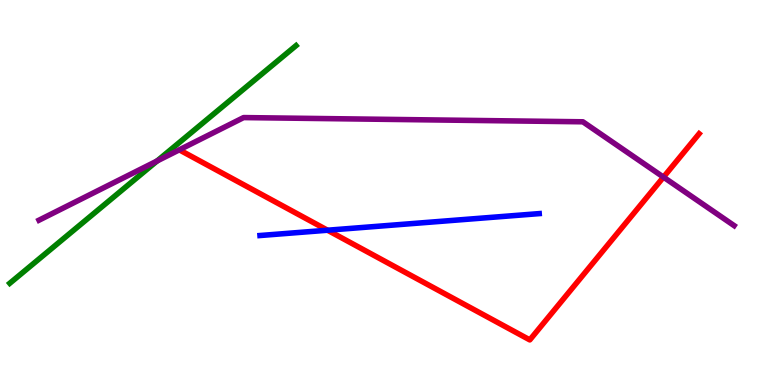[{'lines': ['blue', 'red'], 'intersections': [{'x': 4.23, 'y': 4.02}]}, {'lines': ['green', 'red'], 'intersections': []}, {'lines': ['purple', 'red'], 'intersections': [{'x': 8.56, 'y': 5.4}]}, {'lines': ['blue', 'green'], 'intersections': []}, {'lines': ['blue', 'purple'], 'intersections': []}, {'lines': ['green', 'purple'], 'intersections': [{'x': 2.03, 'y': 5.82}]}]